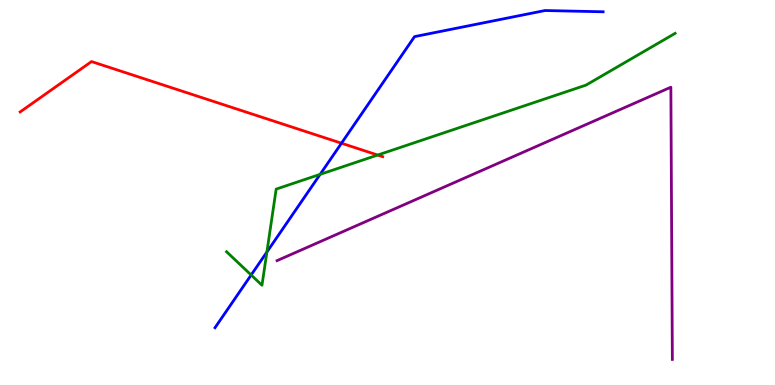[{'lines': ['blue', 'red'], 'intersections': [{'x': 4.41, 'y': 6.28}]}, {'lines': ['green', 'red'], 'intersections': [{'x': 4.87, 'y': 5.97}]}, {'lines': ['purple', 'red'], 'intersections': []}, {'lines': ['blue', 'green'], 'intersections': [{'x': 3.24, 'y': 2.86}, {'x': 3.44, 'y': 3.45}, {'x': 4.13, 'y': 5.47}]}, {'lines': ['blue', 'purple'], 'intersections': []}, {'lines': ['green', 'purple'], 'intersections': []}]